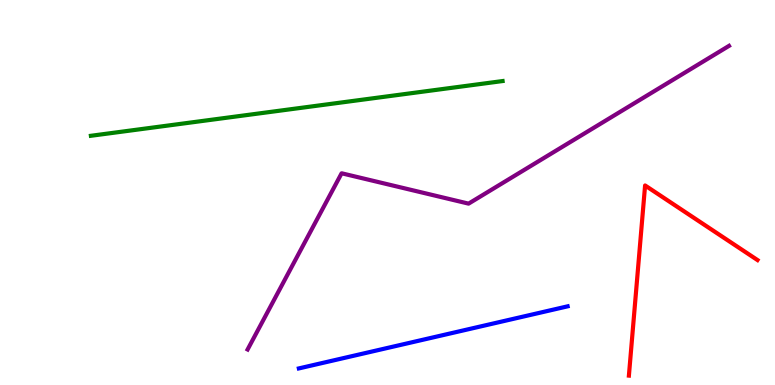[{'lines': ['blue', 'red'], 'intersections': []}, {'lines': ['green', 'red'], 'intersections': []}, {'lines': ['purple', 'red'], 'intersections': []}, {'lines': ['blue', 'green'], 'intersections': []}, {'lines': ['blue', 'purple'], 'intersections': []}, {'lines': ['green', 'purple'], 'intersections': []}]